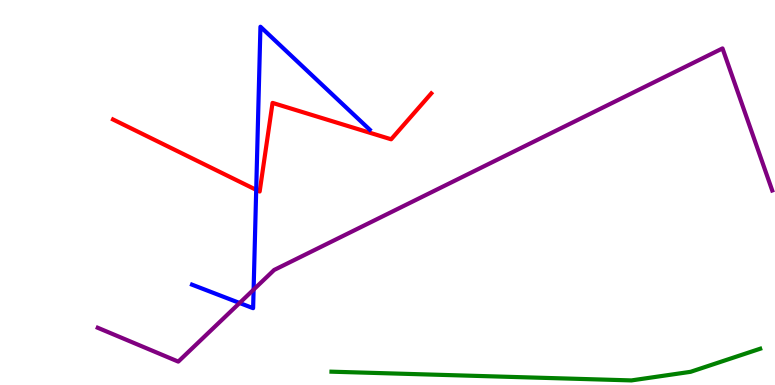[{'lines': ['blue', 'red'], 'intersections': [{'x': 3.31, 'y': 5.07}]}, {'lines': ['green', 'red'], 'intersections': []}, {'lines': ['purple', 'red'], 'intersections': []}, {'lines': ['blue', 'green'], 'intersections': []}, {'lines': ['blue', 'purple'], 'intersections': [{'x': 3.09, 'y': 2.13}, {'x': 3.27, 'y': 2.48}]}, {'lines': ['green', 'purple'], 'intersections': []}]